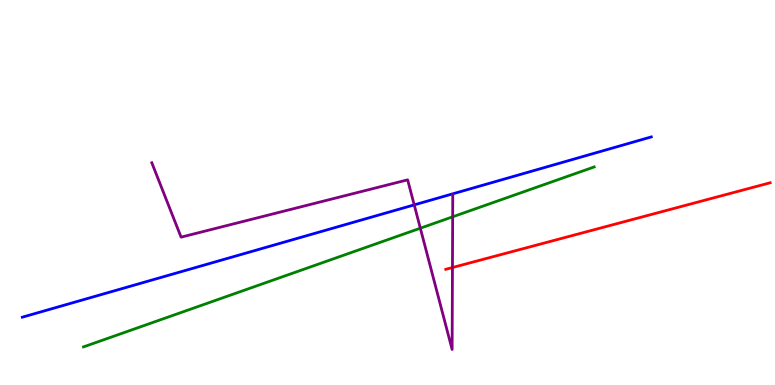[{'lines': ['blue', 'red'], 'intersections': []}, {'lines': ['green', 'red'], 'intersections': []}, {'lines': ['purple', 'red'], 'intersections': [{'x': 5.84, 'y': 3.05}]}, {'lines': ['blue', 'green'], 'intersections': []}, {'lines': ['blue', 'purple'], 'intersections': [{'x': 5.34, 'y': 4.68}]}, {'lines': ['green', 'purple'], 'intersections': [{'x': 5.42, 'y': 4.07}, {'x': 5.84, 'y': 4.37}]}]